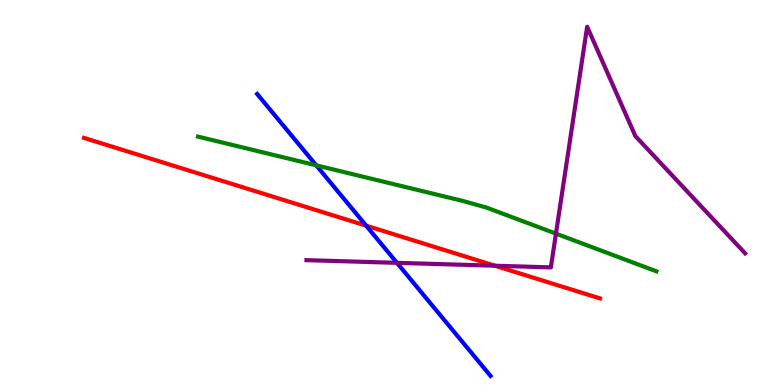[{'lines': ['blue', 'red'], 'intersections': [{'x': 4.72, 'y': 4.14}]}, {'lines': ['green', 'red'], 'intersections': []}, {'lines': ['purple', 'red'], 'intersections': [{'x': 6.39, 'y': 3.1}]}, {'lines': ['blue', 'green'], 'intersections': [{'x': 4.08, 'y': 5.71}]}, {'lines': ['blue', 'purple'], 'intersections': [{'x': 5.12, 'y': 3.17}]}, {'lines': ['green', 'purple'], 'intersections': [{'x': 7.17, 'y': 3.93}]}]